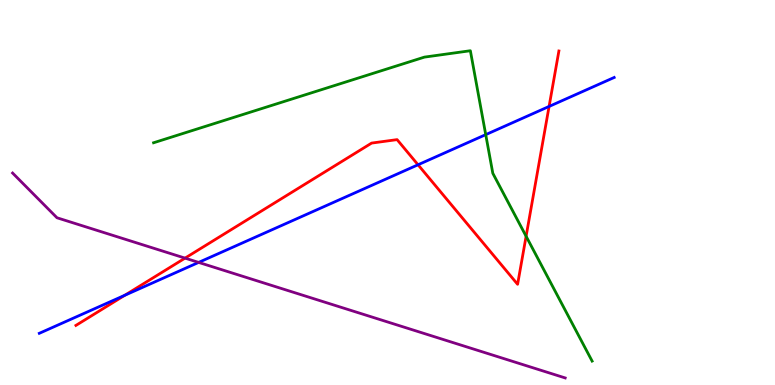[{'lines': ['blue', 'red'], 'intersections': [{'x': 1.61, 'y': 2.33}, {'x': 5.39, 'y': 5.72}, {'x': 7.08, 'y': 7.24}]}, {'lines': ['green', 'red'], 'intersections': [{'x': 6.79, 'y': 3.86}]}, {'lines': ['purple', 'red'], 'intersections': [{'x': 2.39, 'y': 3.3}]}, {'lines': ['blue', 'green'], 'intersections': [{'x': 6.27, 'y': 6.5}]}, {'lines': ['blue', 'purple'], 'intersections': [{'x': 2.56, 'y': 3.18}]}, {'lines': ['green', 'purple'], 'intersections': []}]